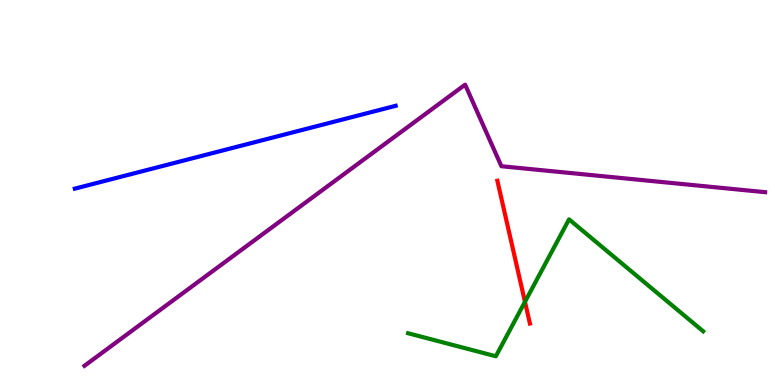[{'lines': ['blue', 'red'], 'intersections': []}, {'lines': ['green', 'red'], 'intersections': [{'x': 6.77, 'y': 2.16}]}, {'lines': ['purple', 'red'], 'intersections': []}, {'lines': ['blue', 'green'], 'intersections': []}, {'lines': ['blue', 'purple'], 'intersections': []}, {'lines': ['green', 'purple'], 'intersections': []}]